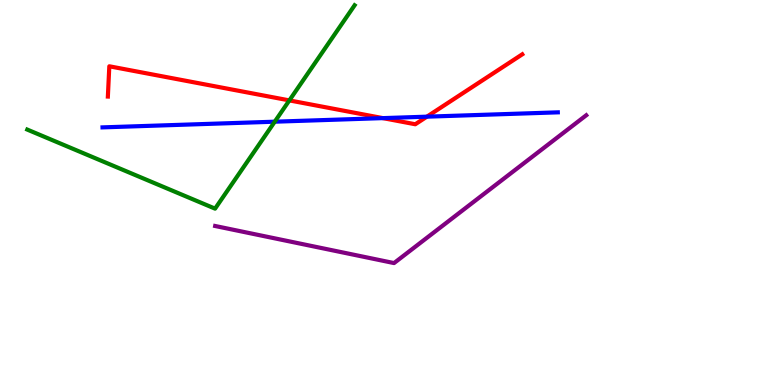[{'lines': ['blue', 'red'], 'intersections': [{'x': 4.94, 'y': 6.93}, {'x': 5.51, 'y': 6.97}]}, {'lines': ['green', 'red'], 'intersections': [{'x': 3.73, 'y': 7.39}]}, {'lines': ['purple', 'red'], 'intersections': []}, {'lines': ['blue', 'green'], 'intersections': [{'x': 3.55, 'y': 6.84}]}, {'lines': ['blue', 'purple'], 'intersections': []}, {'lines': ['green', 'purple'], 'intersections': []}]